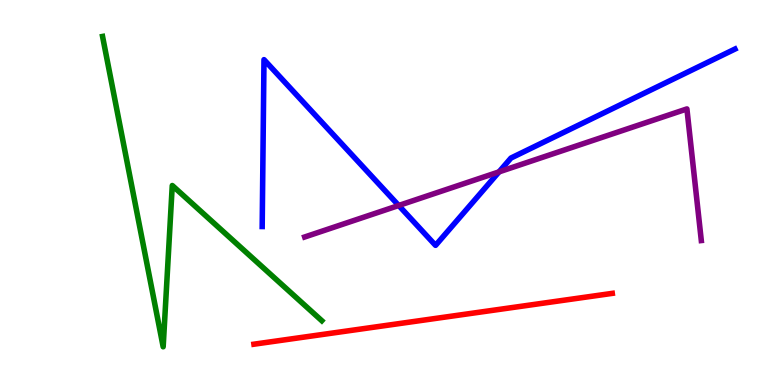[{'lines': ['blue', 'red'], 'intersections': []}, {'lines': ['green', 'red'], 'intersections': []}, {'lines': ['purple', 'red'], 'intersections': []}, {'lines': ['blue', 'green'], 'intersections': []}, {'lines': ['blue', 'purple'], 'intersections': [{'x': 5.14, 'y': 4.66}, {'x': 6.44, 'y': 5.54}]}, {'lines': ['green', 'purple'], 'intersections': []}]